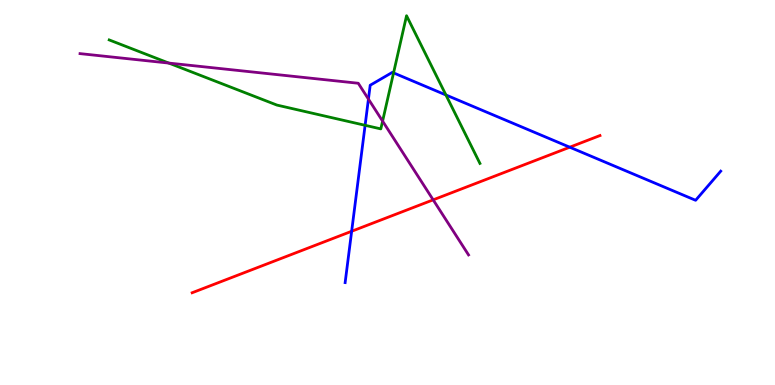[{'lines': ['blue', 'red'], 'intersections': [{'x': 4.54, 'y': 3.99}, {'x': 7.35, 'y': 6.18}]}, {'lines': ['green', 'red'], 'intersections': []}, {'lines': ['purple', 'red'], 'intersections': [{'x': 5.59, 'y': 4.81}]}, {'lines': ['blue', 'green'], 'intersections': [{'x': 4.71, 'y': 6.75}, {'x': 5.08, 'y': 8.11}, {'x': 5.75, 'y': 7.53}]}, {'lines': ['blue', 'purple'], 'intersections': [{'x': 4.75, 'y': 7.43}]}, {'lines': ['green', 'purple'], 'intersections': [{'x': 2.18, 'y': 8.36}, {'x': 4.94, 'y': 6.85}]}]